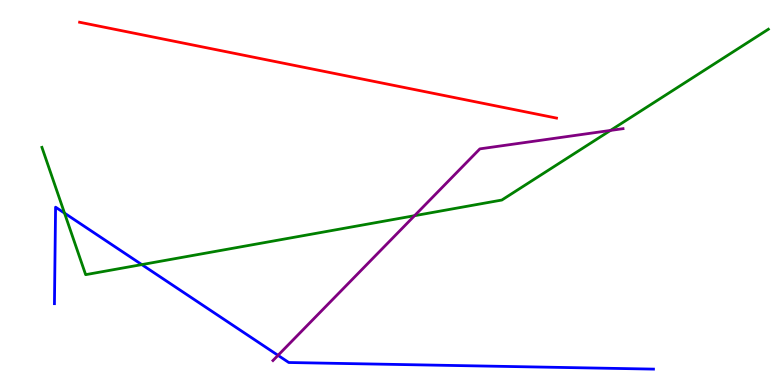[{'lines': ['blue', 'red'], 'intersections': []}, {'lines': ['green', 'red'], 'intersections': []}, {'lines': ['purple', 'red'], 'intersections': []}, {'lines': ['blue', 'green'], 'intersections': [{'x': 0.833, 'y': 4.46}, {'x': 1.83, 'y': 3.13}]}, {'lines': ['blue', 'purple'], 'intersections': [{'x': 3.59, 'y': 0.77}]}, {'lines': ['green', 'purple'], 'intersections': [{'x': 5.35, 'y': 4.4}, {'x': 7.88, 'y': 6.61}]}]